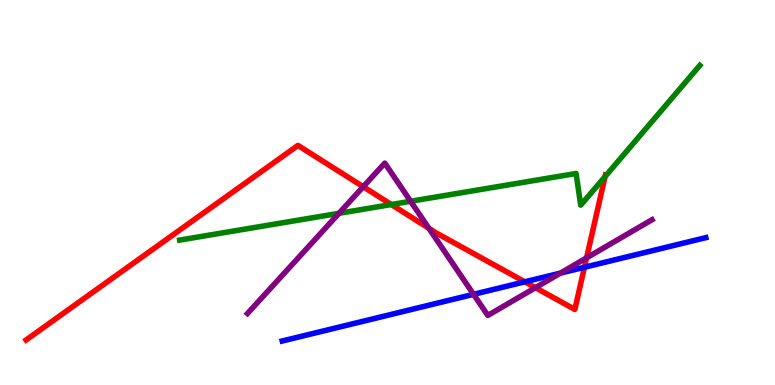[{'lines': ['blue', 'red'], 'intersections': [{'x': 6.77, 'y': 2.68}, {'x': 7.54, 'y': 3.06}]}, {'lines': ['green', 'red'], 'intersections': [{'x': 5.05, 'y': 4.69}, {'x': 7.81, 'y': 5.41}]}, {'lines': ['purple', 'red'], 'intersections': [{'x': 4.69, 'y': 5.15}, {'x': 5.53, 'y': 4.07}, {'x': 6.91, 'y': 2.53}, {'x': 7.57, 'y': 3.3}]}, {'lines': ['blue', 'green'], 'intersections': []}, {'lines': ['blue', 'purple'], 'intersections': [{'x': 6.11, 'y': 2.36}, {'x': 7.23, 'y': 2.91}]}, {'lines': ['green', 'purple'], 'intersections': [{'x': 4.37, 'y': 4.46}, {'x': 5.3, 'y': 4.77}]}]